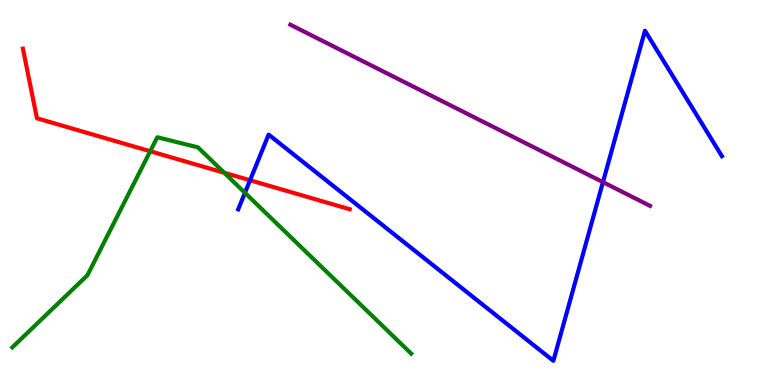[{'lines': ['blue', 'red'], 'intersections': [{'x': 3.23, 'y': 5.32}]}, {'lines': ['green', 'red'], 'intersections': [{'x': 1.94, 'y': 6.07}, {'x': 2.89, 'y': 5.51}]}, {'lines': ['purple', 'red'], 'intersections': []}, {'lines': ['blue', 'green'], 'intersections': [{'x': 3.16, 'y': 4.99}]}, {'lines': ['blue', 'purple'], 'intersections': [{'x': 7.78, 'y': 5.27}]}, {'lines': ['green', 'purple'], 'intersections': []}]